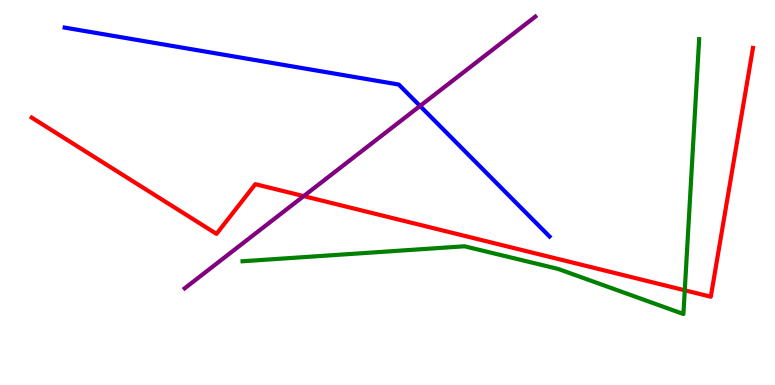[{'lines': ['blue', 'red'], 'intersections': []}, {'lines': ['green', 'red'], 'intersections': [{'x': 8.84, 'y': 2.46}]}, {'lines': ['purple', 'red'], 'intersections': [{'x': 3.92, 'y': 4.91}]}, {'lines': ['blue', 'green'], 'intersections': []}, {'lines': ['blue', 'purple'], 'intersections': [{'x': 5.42, 'y': 7.25}]}, {'lines': ['green', 'purple'], 'intersections': []}]